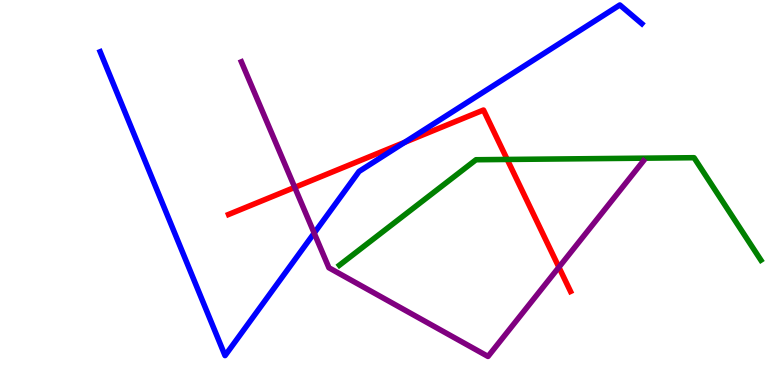[{'lines': ['blue', 'red'], 'intersections': [{'x': 5.22, 'y': 6.3}]}, {'lines': ['green', 'red'], 'intersections': [{'x': 6.54, 'y': 5.86}]}, {'lines': ['purple', 'red'], 'intersections': [{'x': 3.8, 'y': 5.13}, {'x': 7.21, 'y': 3.06}]}, {'lines': ['blue', 'green'], 'intersections': []}, {'lines': ['blue', 'purple'], 'intersections': [{'x': 4.05, 'y': 3.95}]}, {'lines': ['green', 'purple'], 'intersections': []}]